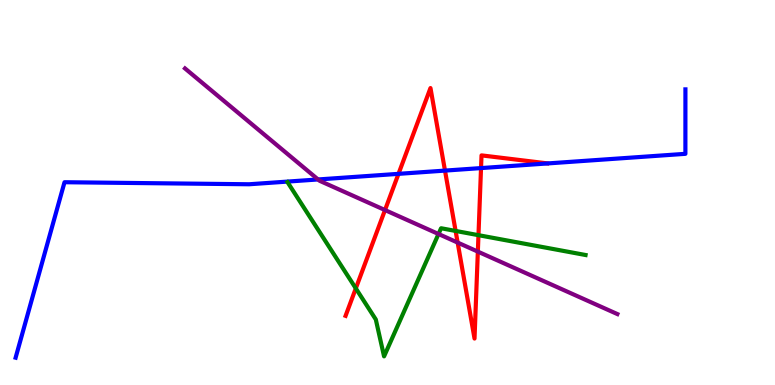[{'lines': ['blue', 'red'], 'intersections': [{'x': 5.14, 'y': 5.48}, {'x': 5.74, 'y': 5.57}, {'x': 6.21, 'y': 5.63}]}, {'lines': ['green', 'red'], 'intersections': [{'x': 4.59, 'y': 2.51}, {'x': 5.88, 'y': 4.0}, {'x': 6.17, 'y': 3.89}]}, {'lines': ['purple', 'red'], 'intersections': [{'x': 4.97, 'y': 4.54}, {'x': 5.91, 'y': 3.7}, {'x': 6.17, 'y': 3.46}]}, {'lines': ['blue', 'green'], 'intersections': []}, {'lines': ['blue', 'purple'], 'intersections': [{'x': 4.1, 'y': 5.34}]}, {'lines': ['green', 'purple'], 'intersections': [{'x': 5.66, 'y': 3.92}]}]